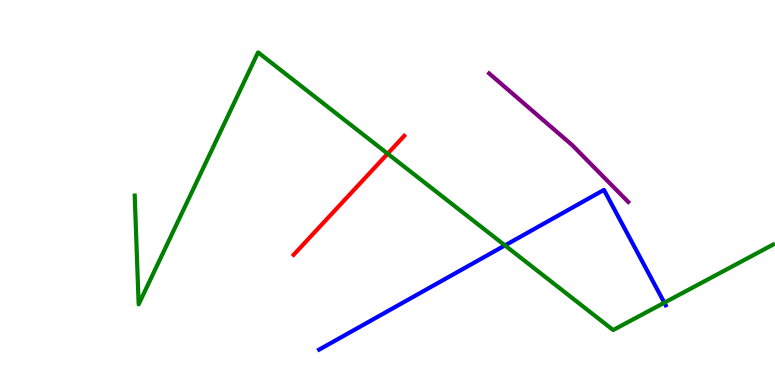[{'lines': ['blue', 'red'], 'intersections': []}, {'lines': ['green', 'red'], 'intersections': [{'x': 5.0, 'y': 6.01}]}, {'lines': ['purple', 'red'], 'intersections': []}, {'lines': ['blue', 'green'], 'intersections': [{'x': 6.52, 'y': 3.63}, {'x': 8.57, 'y': 2.14}]}, {'lines': ['blue', 'purple'], 'intersections': []}, {'lines': ['green', 'purple'], 'intersections': []}]